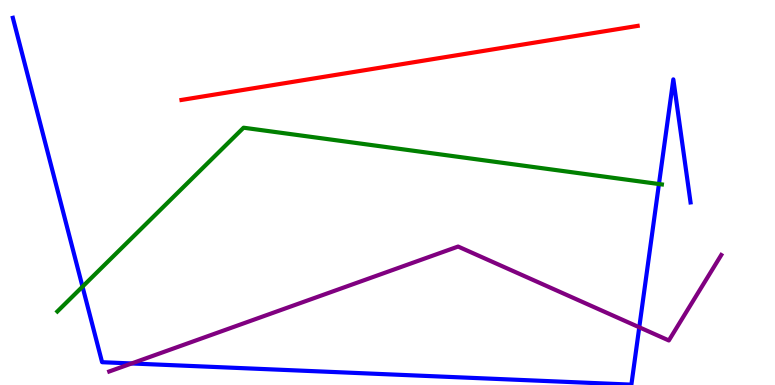[{'lines': ['blue', 'red'], 'intersections': []}, {'lines': ['green', 'red'], 'intersections': []}, {'lines': ['purple', 'red'], 'intersections': []}, {'lines': ['blue', 'green'], 'intersections': [{'x': 1.06, 'y': 2.55}, {'x': 8.5, 'y': 5.22}]}, {'lines': ['blue', 'purple'], 'intersections': [{'x': 1.7, 'y': 0.56}, {'x': 8.25, 'y': 1.5}]}, {'lines': ['green', 'purple'], 'intersections': []}]